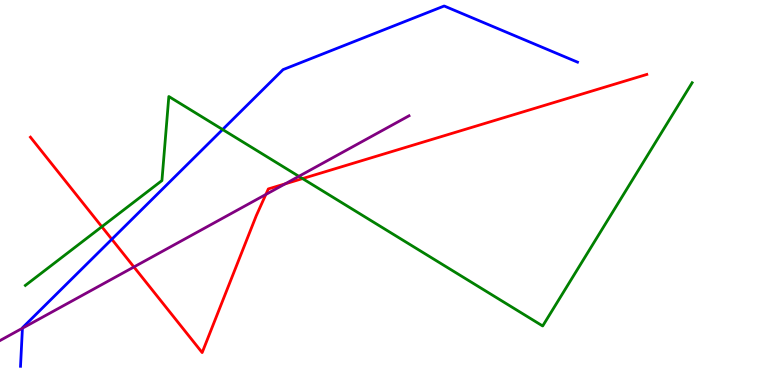[{'lines': ['blue', 'red'], 'intersections': [{'x': 1.44, 'y': 3.79}]}, {'lines': ['green', 'red'], 'intersections': [{'x': 1.31, 'y': 4.11}, {'x': 3.9, 'y': 5.36}]}, {'lines': ['purple', 'red'], 'intersections': [{'x': 1.73, 'y': 3.07}, {'x': 3.43, 'y': 4.95}, {'x': 3.68, 'y': 5.23}]}, {'lines': ['blue', 'green'], 'intersections': [{'x': 2.87, 'y': 6.64}]}, {'lines': ['blue', 'purple'], 'intersections': [{'x': 0.289, 'y': 1.47}]}, {'lines': ['green', 'purple'], 'intersections': [{'x': 3.86, 'y': 5.42}]}]